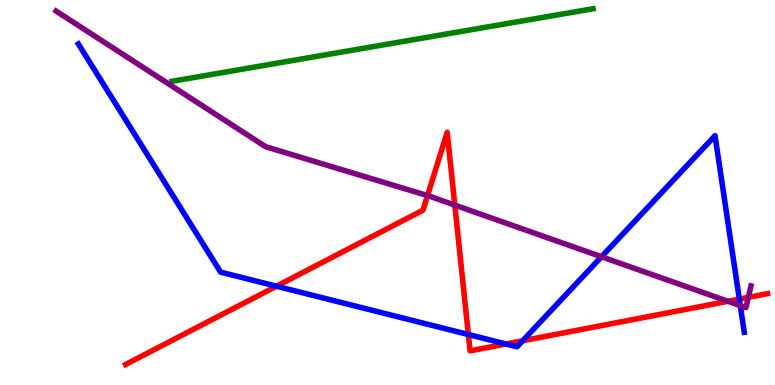[{'lines': ['blue', 'red'], 'intersections': [{'x': 3.57, 'y': 2.57}, {'x': 6.04, 'y': 1.31}, {'x': 6.53, 'y': 1.07}, {'x': 6.74, 'y': 1.15}, {'x': 9.54, 'y': 2.23}]}, {'lines': ['green', 'red'], 'intersections': []}, {'lines': ['purple', 'red'], 'intersections': [{'x': 5.52, 'y': 4.92}, {'x': 5.87, 'y': 4.67}, {'x': 9.39, 'y': 2.17}, {'x': 9.66, 'y': 2.28}]}, {'lines': ['blue', 'green'], 'intersections': []}, {'lines': ['blue', 'purple'], 'intersections': [{'x': 7.76, 'y': 3.33}, {'x': 9.55, 'y': 2.06}]}, {'lines': ['green', 'purple'], 'intersections': []}]